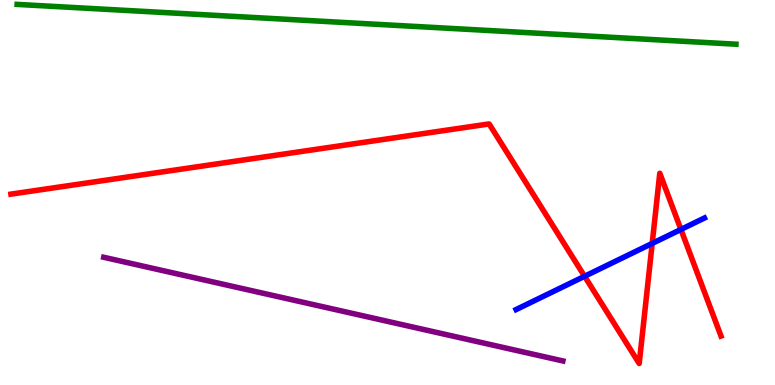[{'lines': ['blue', 'red'], 'intersections': [{'x': 7.54, 'y': 2.82}, {'x': 8.42, 'y': 3.68}, {'x': 8.79, 'y': 4.04}]}, {'lines': ['green', 'red'], 'intersections': []}, {'lines': ['purple', 'red'], 'intersections': []}, {'lines': ['blue', 'green'], 'intersections': []}, {'lines': ['blue', 'purple'], 'intersections': []}, {'lines': ['green', 'purple'], 'intersections': []}]